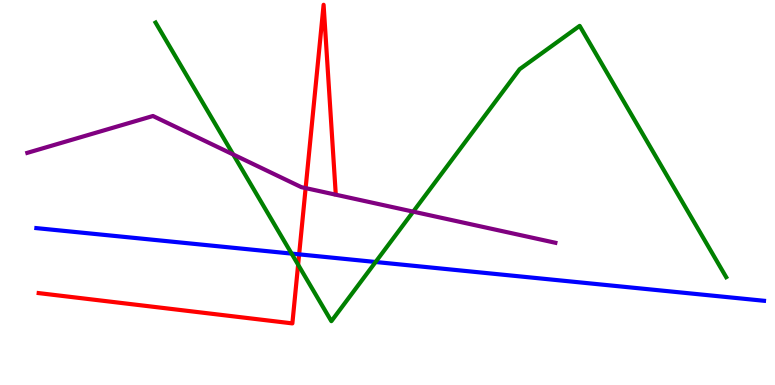[{'lines': ['blue', 'red'], 'intersections': [{'x': 3.86, 'y': 3.39}]}, {'lines': ['green', 'red'], 'intersections': [{'x': 3.85, 'y': 3.12}]}, {'lines': ['purple', 'red'], 'intersections': [{'x': 3.94, 'y': 5.11}]}, {'lines': ['blue', 'green'], 'intersections': [{'x': 3.76, 'y': 3.41}, {'x': 4.85, 'y': 3.2}]}, {'lines': ['blue', 'purple'], 'intersections': []}, {'lines': ['green', 'purple'], 'intersections': [{'x': 3.01, 'y': 5.99}, {'x': 5.33, 'y': 4.5}]}]